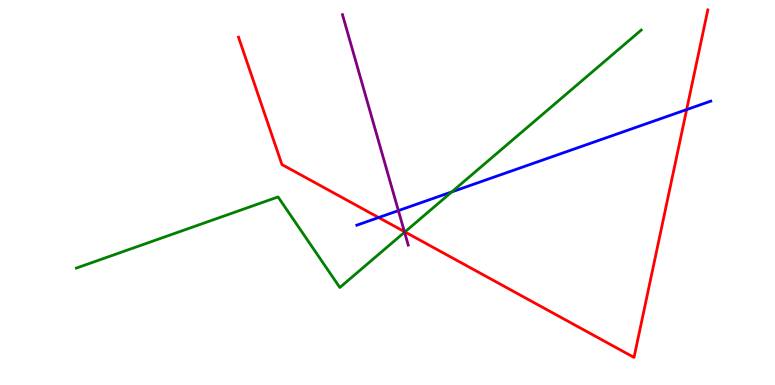[{'lines': ['blue', 'red'], 'intersections': [{'x': 4.89, 'y': 4.35}, {'x': 8.86, 'y': 7.15}]}, {'lines': ['green', 'red'], 'intersections': [{'x': 5.22, 'y': 3.98}]}, {'lines': ['purple', 'red'], 'intersections': [{'x': 5.22, 'y': 3.98}]}, {'lines': ['blue', 'green'], 'intersections': [{'x': 5.83, 'y': 5.02}]}, {'lines': ['blue', 'purple'], 'intersections': [{'x': 5.14, 'y': 4.53}]}, {'lines': ['green', 'purple'], 'intersections': [{'x': 5.22, 'y': 3.97}]}]